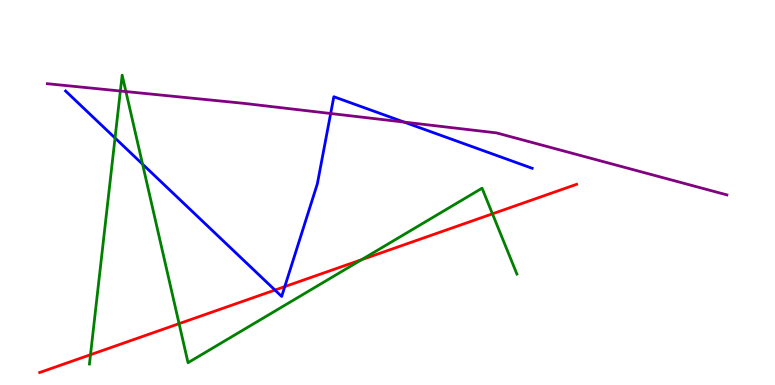[{'lines': ['blue', 'red'], 'intersections': [{'x': 3.55, 'y': 2.47}, {'x': 3.67, 'y': 2.56}]}, {'lines': ['green', 'red'], 'intersections': [{'x': 1.17, 'y': 0.787}, {'x': 2.31, 'y': 1.59}, {'x': 4.67, 'y': 3.26}, {'x': 6.35, 'y': 4.45}]}, {'lines': ['purple', 'red'], 'intersections': []}, {'lines': ['blue', 'green'], 'intersections': [{'x': 1.48, 'y': 6.42}, {'x': 1.84, 'y': 5.74}]}, {'lines': ['blue', 'purple'], 'intersections': [{'x': 4.27, 'y': 7.05}, {'x': 5.21, 'y': 6.83}]}, {'lines': ['green', 'purple'], 'intersections': [{'x': 1.55, 'y': 7.64}, {'x': 1.62, 'y': 7.62}]}]